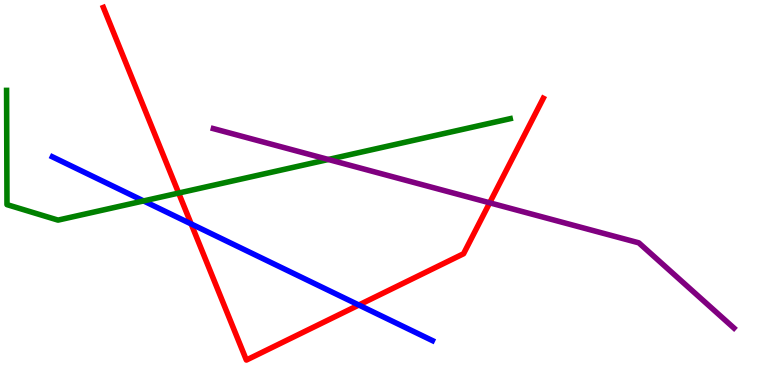[{'lines': ['blue', 'red'], 'intersections': [{'x': 2.47, 'y': 4.18}, {'x': 4.63, 'y': 2.08}]}, {'lines': ['green', 'red'], 'intersections': [{'x': 2.31, 'y': 4.99}]}, {'lines': ['purple', 'red'], 'intersections': [{'x': 6.32, 'y': 4.73}]}, {'lines': ['blue', 'green'], 'intersections': [{'x': 1.85, 'y': 4.78}]}, {'lines': ['blue', 'purple'], 'intersections': []}, {'lines': ['green', 'purple'], 'intersections': [{'x': 4.24, 'y': 5.86}]}]